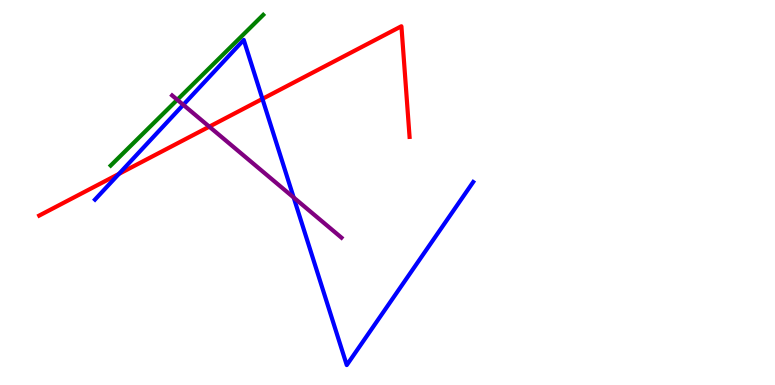[{'lines': ['blue', 'red'], 'intersections': [{'x': 1.53, 'y': 5.48}, {'x': 3.39, 'y': 7.43}]}, {'lines': ['green', 'red'], 'intersections': []}, {'lines': ['purple', 'red'], 'intersections': [{'x': 2.7, 'y': 6.71}]}, {'lines': ['blue', 'green'], 'intersections': []}, {'lines': ['blue', 'purple'], 'intersections': [{'x': 2.36, 'y': 7.28}, {'x': 3.79, 'y': 4.87}]}, {'lines': ['green', 'purple'], 'intersections': [{'x': 2.29, 'y': 7.41}]}]